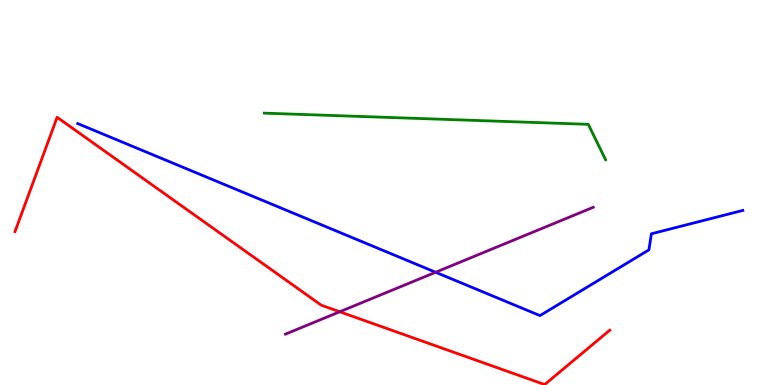[{'lines': ['blue', 'red'], 'intersections': []}, {'lines': ['green', 'red'], 'intersections': []}, {'lines': ['purple', 'red'], 'intersections': [{'x': 4.38, 'y': 1.9}]}, {'lines': ['blue', 'green'], 'intersections': []}, {'lines': ['blue', 'purple'], 'intersections': [{'x': 5.62, 'y': 2.93}]}, {'lines': ['green', 'purple'], 'intersections': []}]